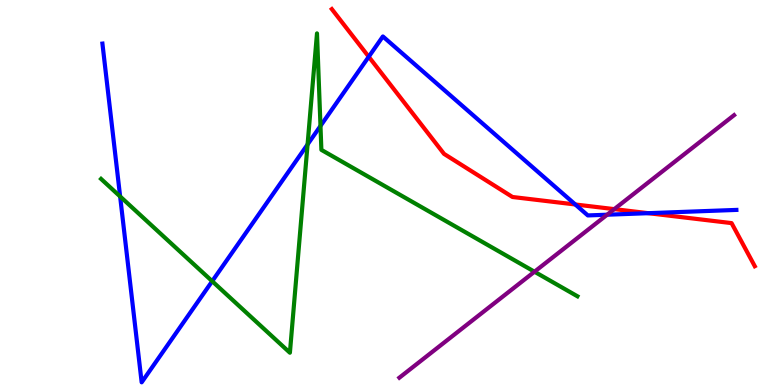[{'lines': ['blue', 'red'], 'intersections': [{'x': 4.76, 'y': 8.53}, {'x': 7.42, 'y': 4.69}, {'x': 8.37, 'y': 4.46}]}, {'lines': ['green', 'red'], 'intersections': []}, {'lines': ['purple', 'red'], 'intersections': [{'x': 7.93, 'y': 4.57}]}, {'lines': ['blue', 'green'], 'intersections': [{'x': 1.55, 'y': 4.9}, {'x': 2.74, 'y': 2.7}, {'x': 3.97, 'y': 6.25}, {'x': 4.14, 'y': 6.73}]}, {'lines': ['blue', 'purple'], 'intersections': [{'x': 7.83, 'y': 4.42}]}, {'lines': ['green', 'purple'], 'intersections': [{'x': 6.9, 'y': 2.94}]}]